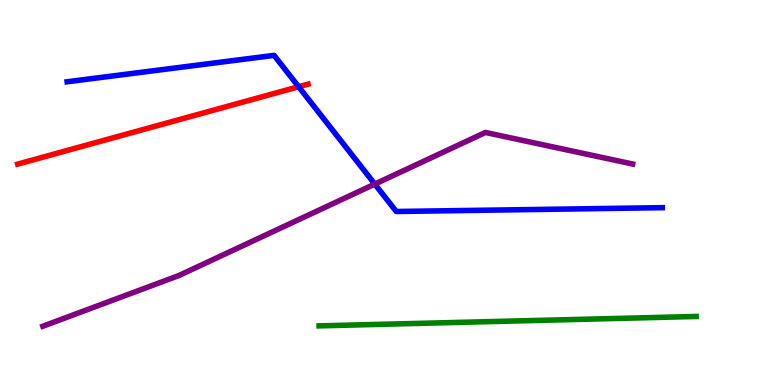[{'lines': ['blue', 'red'], 'intersections': [{'x': 3.85, 'y': 7.75}]}, {'lines': ['green', 'red'], 'intersections': []}, {'lines': ['purple', 'red'], 'intersections': []}, {'lines': ['blue', 'green'], 'intersections': []}, {'lines': ['blue', 'purple'], 'intersections': [{'x': 4.84, 'y': 5.22}]}, {'lines': ['green', 'purple'], 'intersections': []}]